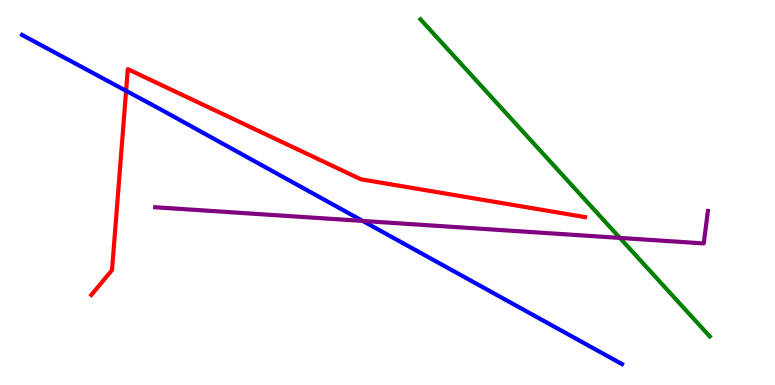[{'lines': ['blue', 'red'], 'intersections': [{'x': 1.63, 'y': 7.64}]}, {'lines': ['green', 'red'], 'intersections': []}, {'lines': ['purple', 'red'], 'intersections': []}, {'lines': ['blue', 'green'], 'intersections': []}, {'lines': ['blue', 'purple'], 'intersections': [{'x': 4.68, 'y': 4.26}]}, {'lines': ['green', 'purple'], 'intersections': [{'x': 8.0, 'y': 3.82}]}]